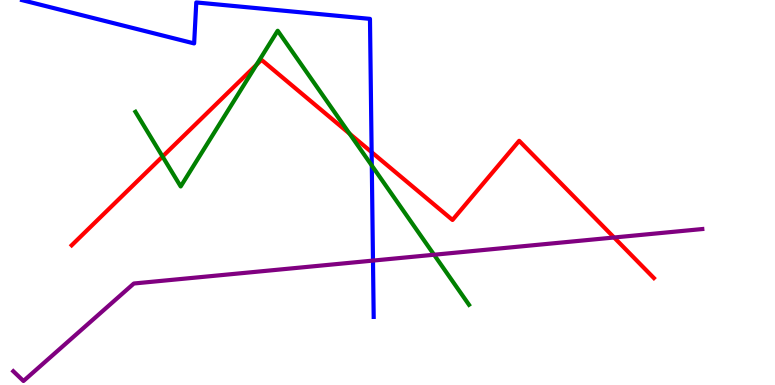[{'lines': ['blue', 'red'], 'intersections': [{'x': 4.8, 'y': 6.05}]}, {'lines': ['green', 'red'], 'intersections': [{'x': 2.1, 'y': 5.93}, {'x': 3.31, 'y': 8.32}, {'x': 4.51, 'y': 6.53}]}, {'lines': ['purple', 'red'], 'intersections': [{'x': 7.92, 'y': 3.83}]}, {'lines': ['blue', 'green'], 'intersections': [{'x': 4.8, 'y': 5.7}]}, {'lines': ['blue', 'purple'], 'intersections': [{'x': 4.81, 'y': 3.23}]}, {'lines': ['green', 'purple'], 'intersections': [{'x': 5.6, 'y': 3.38}]}]